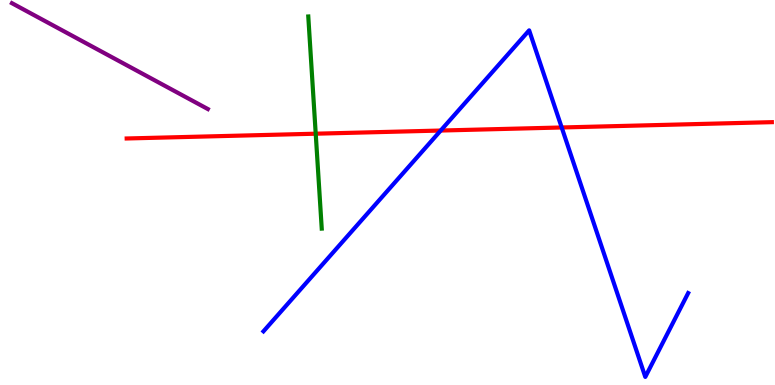[{'lines': ['blue', 'red'], 'intersections': [{'x': 5.69, 'y': 6.61}, {'x': 7.25, 'y': 6.69}]}, {'lines': ['green', 'red'], 'intersections': [{'x': 4.07, 'y': 6.53}]}, {'lines': ['purple', 'red'], 'intersections': []}, {'lines': ['blue', 'green'], 'intersections': []}, {'lines': ['blue', 'purple'], 'intersections': []}, {'lines': ['green', 'purple'], 'intersections': []}]